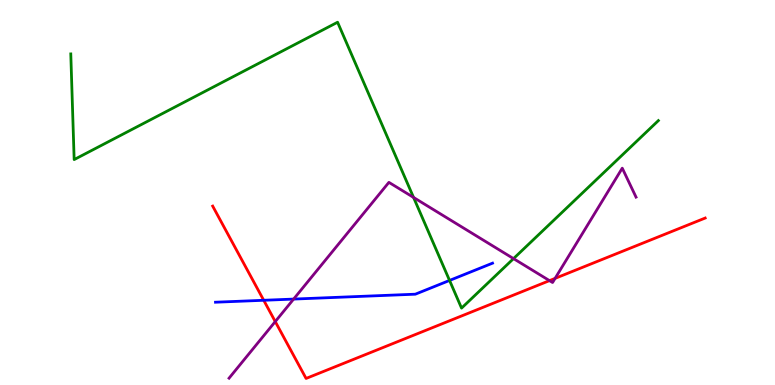[{'lines': ['blue', 'red'], 'intersections': [{'x': 3.4, 'y': 2.2}]}, {'lines': ['green', 'red'], 'intersections': []}, {'lines': ['purple', 'red'], 'intersections': [{'x': 3.55, 'y': 1.65}, {'x': 7.09, 'y': 2.71}, {'x': 7.16, 'y': 2.77}]}, {'lines': ['blue', 'green'], 'intersections': [{'x': 5.8, 'y': 2.72}]}, {'lines': ['blue', 'purple'], 'intersections': [{'x': 3.79, 'y': 2.23}]}, {'lines': ['green', 'purple'], 'intersections': [{'x': 5.34, 'y': 4.87}, {'x': 6.63, 'y': 3.28}]}]